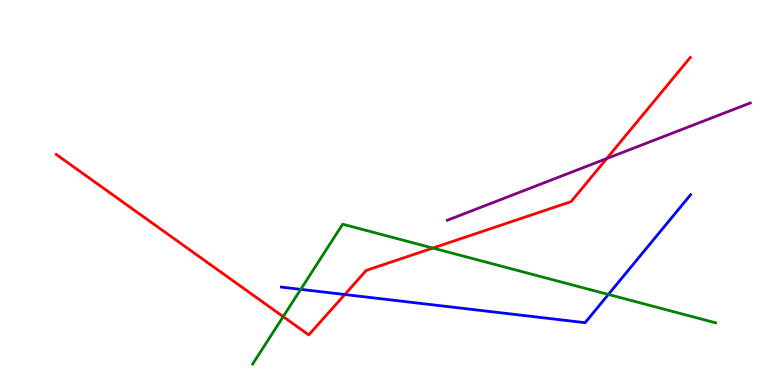[{'lines': ['blue', 'red'], 'intersections': [{'x': 4.45, 'y': 2.35}]}, {'lines': ['green', 'red'], 'intersections': [{'x': 3.65, 'y': 1.78}, {'x': 5.59, 'y': 3.56}]}, {'lines': ['purple', 'red'], 'intersections': [{'x': 7.83, 'y': 5.88}]}, {'lines': ['blue', 'green'], 'intersections': [{'x': 3.88, 'y': 2.48}, {'x': 7.85, 'y': 2.35}]}, {'lines': ['blue', 'purple'], 'intersections': []}, {'lines': ['green', 'purple'], 'intersections': []}]